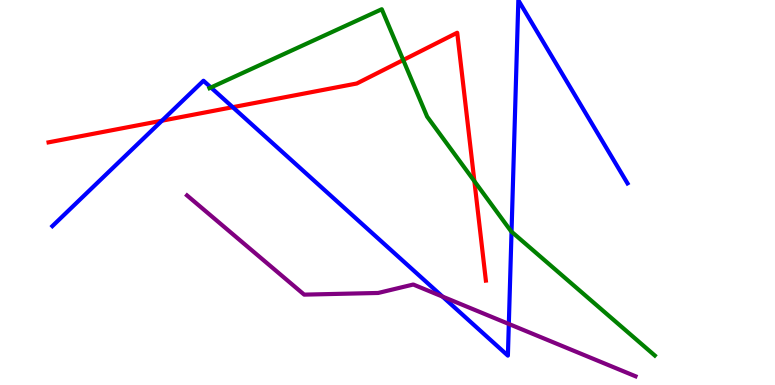[{'lines': ['blue', 'red'], 'intersections': [{'x': 2.09, 'y': 6.87}, {'x': 3.0, 'y': 7.22}]}, {'lines': ['green', 'red'], 'intersections': [{'x': 5.2, 'y': 8.44}, {'x': 6.12, 'y': 5.29}]}, {'lines': ['purple', 'red'], 'intersections': []}, {'lines': ['blue', 'green'], 'intersections': [{'x': 2.72, 'y': 7.73}, {'x': 6.6, 'y': 3.98}]}, {'lines': ['blue', 'purple'], 'intersections': [{'x': 5.71, 'y': 2.3}, {'x': 6.57, 'y': 1.59}]}, {'lines': ['green', 'purple'], 'intersections': []}]